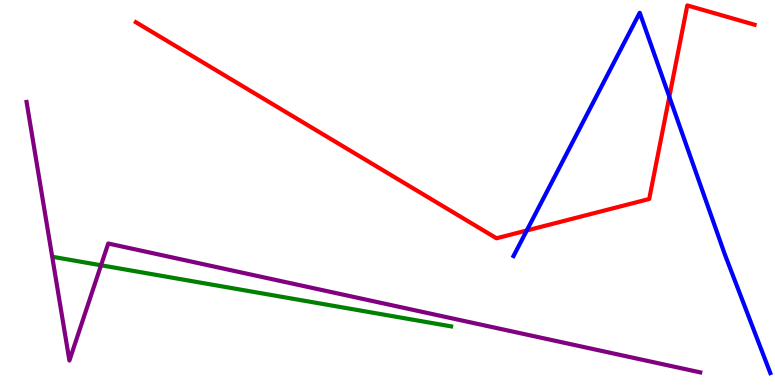[{'lines': ['blue', 'red'], 'intersections': [{'x': 6.8, 'y': 4.01}, {'x': 8.64, 'y': 7.49}]}, {'lines': ['green', 'red'], 'intersections': []}, {'lines': ['purple', 'red'], 'intersections': []}, {'lines': ['blue', 'green'], 'intersections': []}, {'lines': ['blue', 'purple'], 'intersections': []}, {'lines': ['green', 'purple'], 'intersections': [{'x': 1.3, 'y': 3.11}]}]